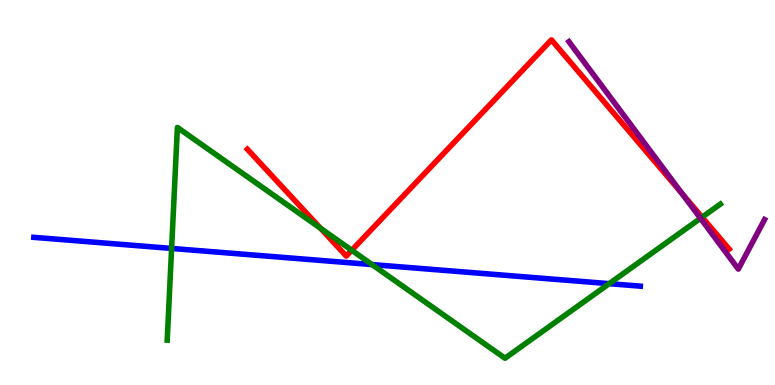[{'lines': ['blue', 'red'], 'intersections': []}, {'lines': ['green', 'red'], 'intersections': [{'x': 4.14, 'y': 4.07}, {'x': 4.54, 'y': 3.5}, {'x': 9.06, 'y': 4.36}]}, {'lines': ['purple', 'red'], 'intersections': [{'x': 8.8, 'y': 4.96}]}, {'lines': ['blue', 'green'], 'intersections': [{'x': 2.21, 'y': 3.55}, {'x': 4.8, 'y': 3.13}, {'x': 7.86, 'y': 2.63}]}, {'lines': ['blue', 'purple'], 'intersections': []}, {'lines': ['green', 'purple'], 'intersections': [{'x': 9.04, 'y': 4.33}]}]